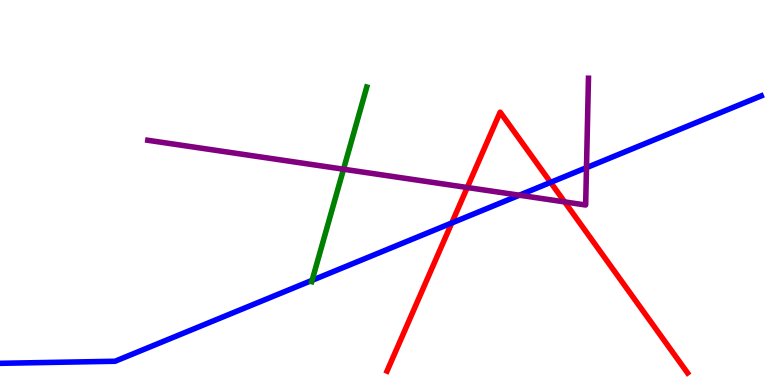[{'lines': ['blue', 'red'], 'intersections': [{'x': 5.83, 'y': 4.21}, {'x': 7.1, 'y': 5.26}]}, {'lines': ['green', 'red'], 'intersections': []}, {'lines': ['purple', 'red'], 'intersections': [{'x': 6.03, 'y': 5.13}, {'x': 7.29, 'y': 4.76}]}, {'lines': ['blue', 'green'], 'intersections': [{'x': 4.03, 'y': 2.72}]}, {'lines': ['blue', 'purple'], 'intersections': [{'x': 6.7, 'y': 4.93}, {'x': 7.57, 'y': 5.65}]}, {'lines': ['green', 'purple'], 'intersections': [{'x': 4.43, 'y': 5.6}]}]